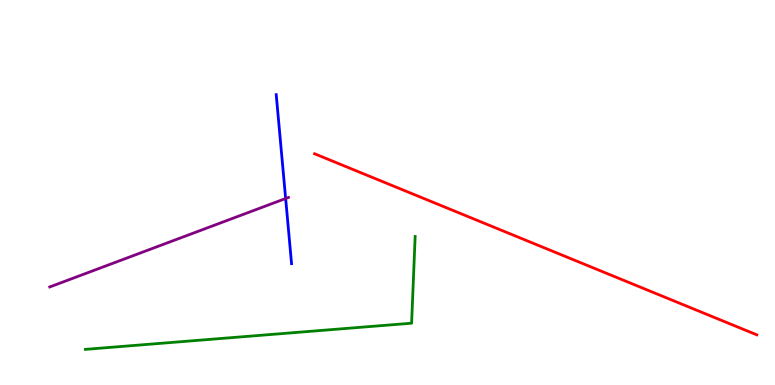[{'lines': ['blue', 'red'], 'intersections': []}, {'lines': ['green', 'red'], 'intersections': []}, {'lines': ['purple', 'red'], 'intersections': []}, {'lines': ['blue', 'green'], 'intersections': []}, {'lines': ['blue', 'purple'], 'intersections': [{'x': 3.69, 'y': 4.84}]}, {'lines': ['green', 'purple'], 'intersections': []}]